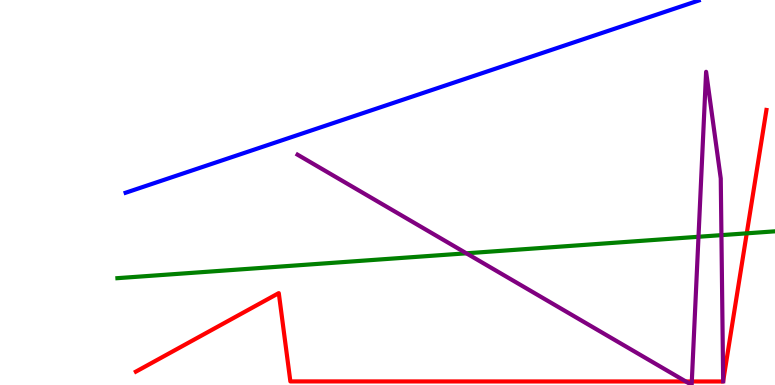[{'lines': ['blue', 'red'], 'intersections': []}, {'lines': ['green', 'red'], 'intersections': [{'x': 9.64, 'y': 3.94}]}, {'lines': ['purple', 'red'], 'intersections': [{'x': 8.85, 'y': 0.0916}, {'x': 8.93, 'y': 0.0915}, {'x': 9.33, 'y': 0.101}]}, {'lines': ['blue', 'green'], 'intersections': []}, {'lines': ['blue', 'purple'], 'intersections': []}, {'lines': ['green', 'purple'], 'intersections': [{'x': 6.02, 'y': 3.42}, {'x': 9.01, 'y': 3.85}, {'x': 9.31, 'y': 3.89}]}]